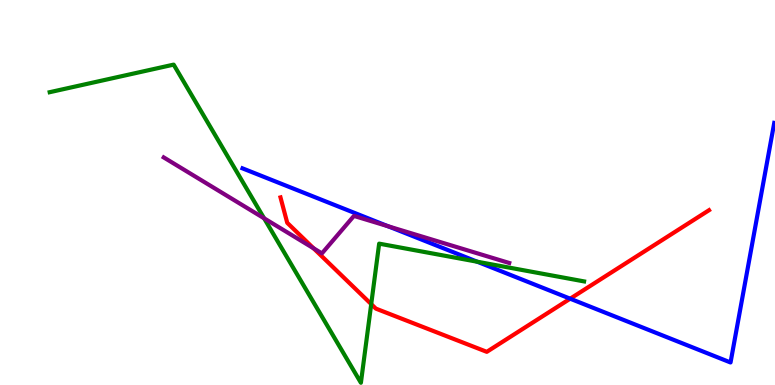[{'lines': ['blue', 'red'], 'intersections': [{'x': 7.36, 'y': 2.24}]}, {'lines': ['green', 'red'], 'intersections': [{'x': 4.79, 'y': 2.1}]}, {'lines': ['purple', 'red'], 'intersections': [{'x': 4.05, 'y': 3.55}]}, {'lines': ['blue', 'green'], 'intersections': [{'x': 6.16, 'y': 3.2}]}, {'lines': ['blue', 'purple'], 'intersections': [{'x': 5.01, 'y': 4.12}]}, {'lines': ['green', 'purple'], 'intersections': [{'x': 3.41, 'y': 4.33}]}]